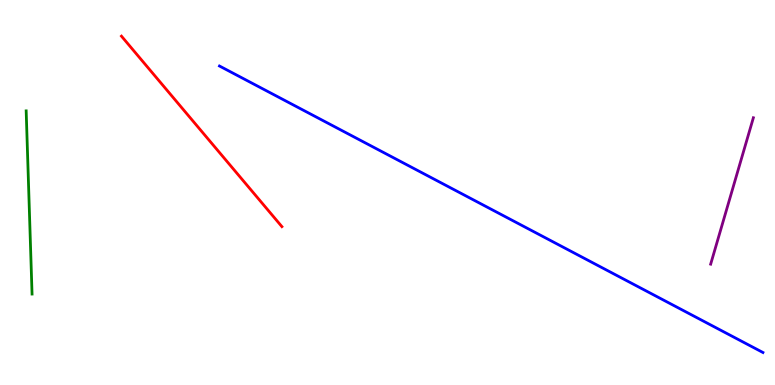[{'lines': ['blue', 'red'], 'intersections': []}, {'lines': ['green', 'red'], 'intersections': []}, {'lines': ['purple', 'red'], 'intersections': []}, {'lines': ['blue', 'green'], 'intersections': []}, {'lines': ['blue', 'purple'], 'intersections': []}, {'lines': ['green', 'purple'], 'intersections': []}]